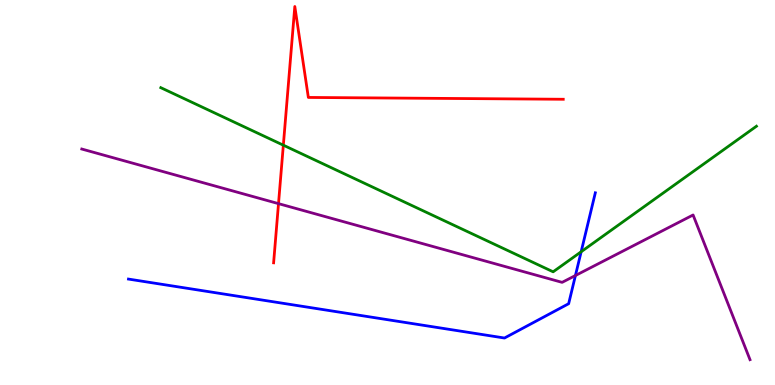[{'lines': ['blue', 'red'], 'intersections': []}, {'lines': ['green', 'red'], 'intersections': [{'x': 3.66, 'y': 6.23}]}, {'lines': ['purple', 'red'], 'intersections': [{'x': 3.59, 'y': 4.71}]}, {'lines': ['blue', 'green'], 'intersections': [{'x': 7.5, 'y': 3.46}]}, {'lines': ['blue', 'purple'], 'intersections': [{'x': 7.42, 'y': 2.84}]}, {'lines': ['green', 'purple'], 'intersections': []}]